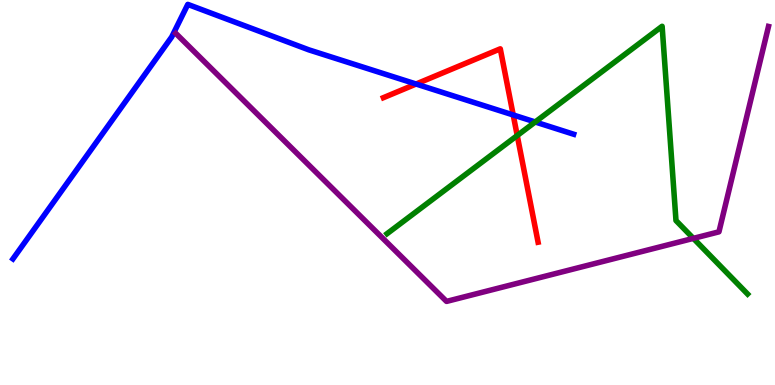[{'lines': ['blue', 'red'], 'intersections': [{'x': 5.37, 'y': 7.82}, {'x': 6.62, 'y': 7.01}]}, {'lines': ['green', 'red'], 'intersections': [{'x': 6.67, 'y': 6.48}]}, {'lines': ['purple', 'red'], 'intersections': []}, {'lines': ['blue', 'green'], 'intersections': [{'x': 6.91, 'y': 6.83}]}, {'lines': ['blue', 'purple'], 'intersections': []}, {'lines': ['green', 'purple'], 'intersections': [{'x': 8.95, 'y': 3.81}]}]